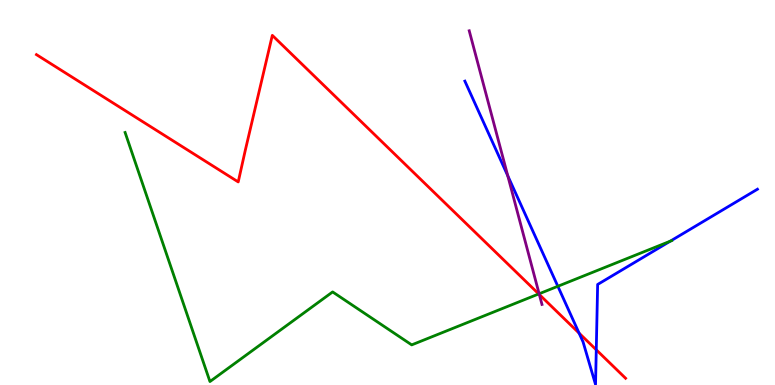[{'lines': ['blue', 'red'], 'intersections': [{'x': 7.47, 'y': 1.35}, {'x': 7.69, 'y': 0.914}]}, {'lines': ['green', 'red'], 'intersections': [{'x': 6.95, 'y': 2.37}]}, {'lines': ['purple', 'red'], 'intersections': [{'x': 6.96, 'y': 2.35}]}, {'lines': ['blue', 'green'], 'intersections': [{'x': 7.2, 'y': 2.56}, {'x': 8.65, 'y': 3.73}]}, {'lines': ['blue', 'purple'], 'intersections': [{'x': 6.55, 'y': 5.43}]}, {'lines': ['green', 'purple'], 'intersections': [{'x': 6.96, 'y': 2.37}]}]